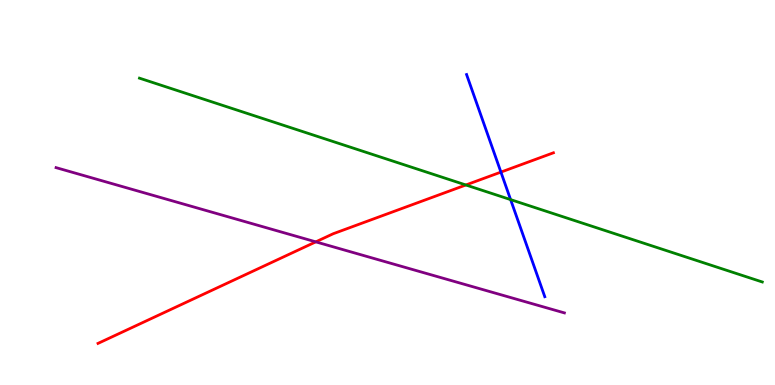[{'lines': ['blue', 'red'], 'intersections': [{'x': 6.46, 'y': 5.53}]}, {'lines': ['green', 'red'], 'intersections': [{'x': 6.01, 'y': 5.2}]}, {'lines': ['purple', 'red'], 'intersections': [{'x': 4.07, 'y': 3.72}]}, {'lines': ['blue', 'green'], 'intersections': [{'x': 6.59, 'y': 4.82}]}, {'lines': ['blue', 'purple'], 'intersections': []}, {'lines': ['green', 'purple'], 'intersections': []}]